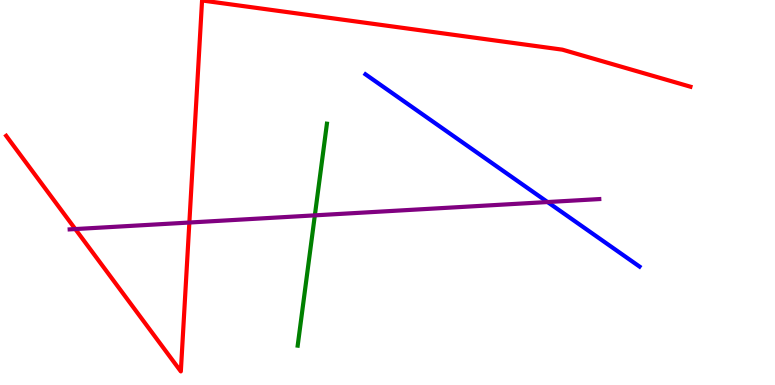[{'lines': ['blue', 'red'], 'intersections': []}, {'lines': ['green', 'red'], 'intersections': []}, {'lines': ['purple', 'red'], 'intersections': [{'x': 0.972, 'y': 4.05}, {'x': 2.44, 'y': 4.22}]}, {'lines': ['blue', 'green'], 'intersections': []}, {'lines': ['blue', 'purple'], 'intersections': [{'x': 7.07, 'y': 4.75}]}, {'lines': ['green', 'purple'], 'intersections': [{'x': 4.06, 'y': 4.41}]}]